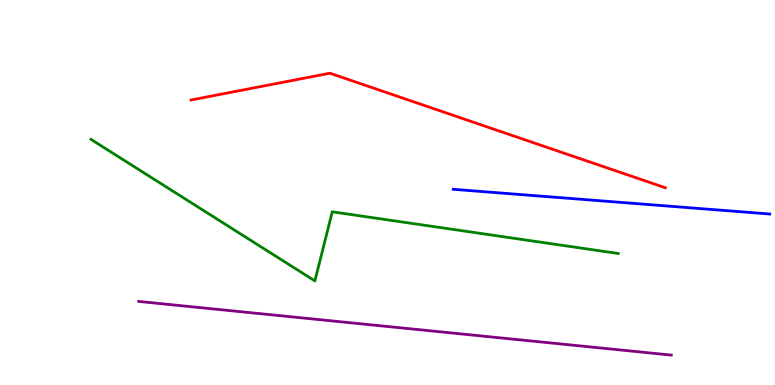[{'lines': ['blue', 'red'], 'intersections': []}, {'lines': ['green', 'red'], 'intersections': []}, {'lines': ['purple', 'red'], 'intersections': []}, {'lines': ['blue', 'green'], 'intersections': []}, {'lines': ['blue', 'purple'], 'intersections': []}, {'lines': ['green', 'purple'], 'intersections': []}]